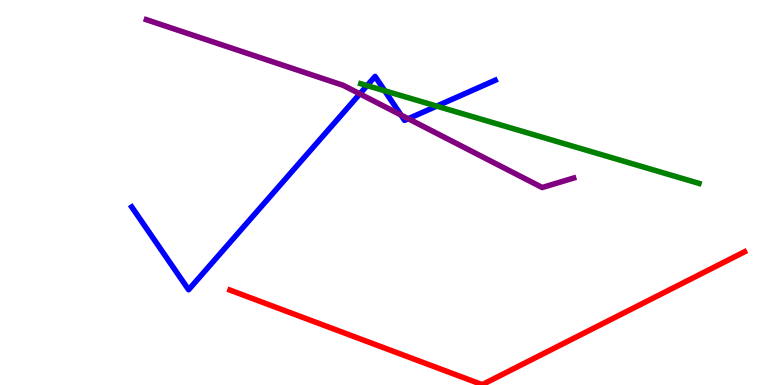[{'lines': ['blue', 'red'], 'intersections': []}, {'lines': ['green', 'red'], 'intersections': []}, {'lines': ['purple', 'red'], 'intersections': []}, {'lines': ['blue', 'green'], 'intersections': [{'x': 4.74, 'y': 7.78}, {'x': 4.96, 'y': 7.64}, {'x': 5.64, 'y': 7.24}]}, {'lines': ['blue', 'purple'], 'intersections': [{'x': 4.64, 'y': 7.56}, {'x': 5.17, 'y': 7.01}, {'x': 5.27, 'y': 6.92}]}, {'lines': ['green', 'purple'], 'intersections': []}]